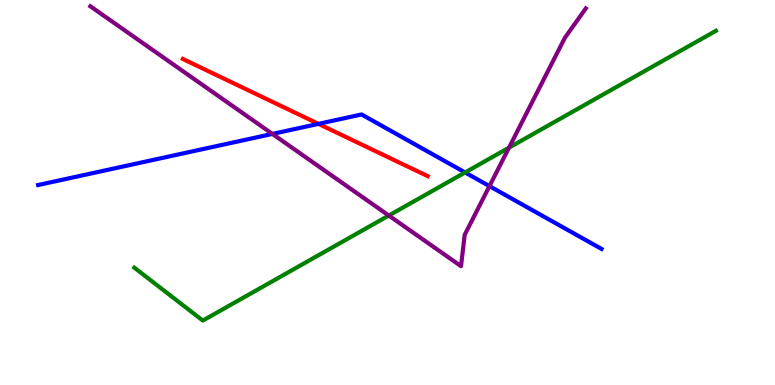[{'lines': ['blue', 'red'], 'intersections': [{'x': 4.11, 'y': 6.78}]}, {'lines': ['green', 'red'], 'intersections': []}, {'lines': ['purple', 'red'], 'intersections': []}, {'lines': ['blue', 'green'], 'intersections': [{'x': 6.0, 'y': 5.52}]}, {'lines': ['blue', 'purple'], 'intersections': [{'x': 3.51, 'y': 6.52}, {'x': 6.32, 'y': 5.17}]}, {'lines': ['green', 'purple'], 'intersections': [{'x': 5.02, 'y': 4.4}, {'x': 6.57, 'y': 6.16}]}]